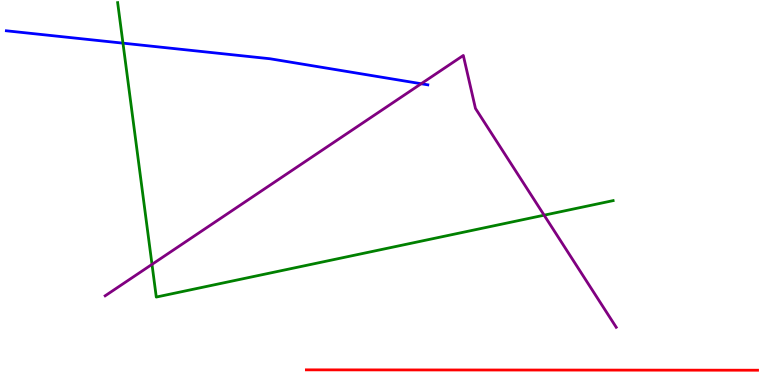[{'lines': ['blue', 'red'], 'intersections': []}, {'lines': ['green', 'red'], 'intersections': []}, {'lines': ['purple', 'red'], 'intersections': []}, {'lines': ['blue', 'green'], 'intersections': [{'x': 1.59, 'y': 8.88}]}, {'lines': ['blue', 'purple'], 'intersections': [{'x': 5.43, 'y': 7.83}]}, {'lines': ['green', 'purple'], 'intersections': [{'x': 1.96, 'y': 3.13}, {'x': 7.02, 'y': 4.41}]}]